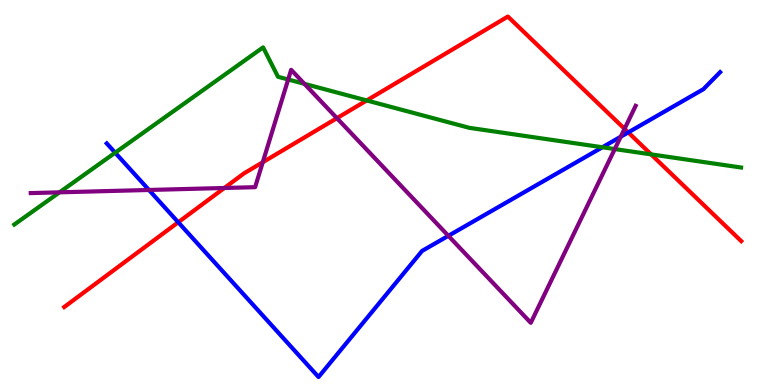[{'lines': ['blue', 'red'], 'intersections': [{'x': 2.3, 'y': 4.23}, {'x': 8.11, 'y': 6.56}]}, {'lines': ['green', 'red'], 'intersections': [{'x': 4.73, 'y': 7.39}, {'x': 8.4, 'y': 5.99}]}, {'lines': ['purple', 'red'], 'intersections': [{'x': 2.89, 'y': 5.12}, {'x': 3.39, 'y': 5.79}, {'x': 4.35, 'y': 6.93}, {'x': 8.06, 'y': 6.65}]}, {'lines': ['blue', 'green'], 'intersections': [{'x': 1.49, 'y': 6.03}, {'x': 7.77, 'y': 6.17}]}, {'lines': ['blue', 'purple'], 'intersections': [{'x': 1.92, 'y': 5.07}, {'x': 5.79, 'y': 3.88}, {'x': 8.01, 'y': 6.45}]}, {'lines': ['green', 'purple'], 'intersections': [{'x': 0.768, 'y': 5.0}, {'x': 3.72, 'y': 7.94}, {'x': 3.93, 'y': 7.82}, {'x': 7.93, 'y': 6.13}]}]